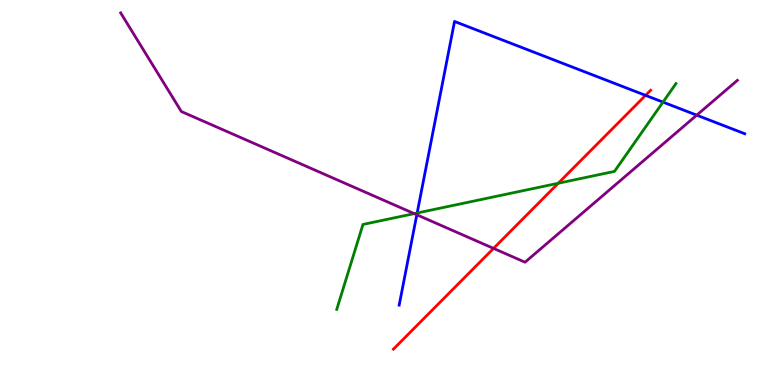[{'lines': ['blue', 'red'], 'intersections': [{'x': 8.33, 'y': 7.52}]}, {'lines': ['green', 'red'], 'intersections': [{'x': 7.2, 'y': 5.24}]}, {'lines': ['purple', 'red'], 'intersections': [{'x': 6.37, 'y': 3.55}]}, {'lines': ['blue', 'green'], 'intersections': [{'x': 5.38, 'y': 4.47}, {'x': 8.55, 'y': 7.35}]}, {'lines': ['blue', 'purple'], 'intersections': [{'x': 5.38, 'y': 4.42}, {'x': 8.99, 'y': 7.01}]}, {'lines': ['green', 'purple'], 'intersections': [{'x': 5.34, 'y': 4.45}]}]